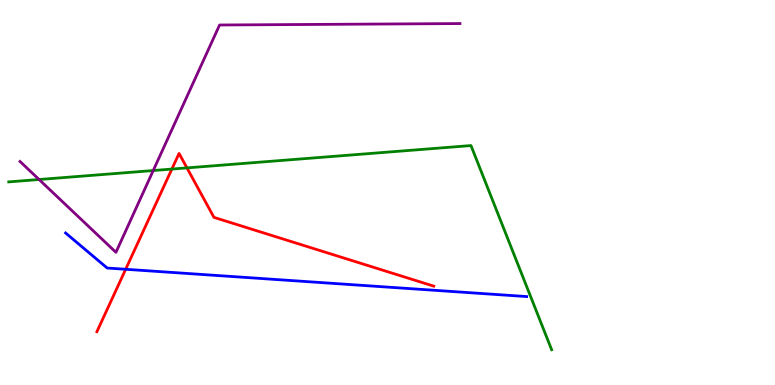[{'lines': ['blue', 'red'], 'intersections': [{'x': 1.62, 'y': 3.01}]}, {'lines': ['green', 'red'], 'intersections': [{'x': 2.22, 'y': 5.61}, {'x': 2.41, 'y': 5.64}]}, {'lines': ['purple', 'red'], 'intersections': []}, {'lines': ['blue', 'green'], 'intersections': []}, {'lines': ['blue', 'purple'], 'intersections': []}, {'lines': ['green', 'purple'], 'intersections': [{'x': 0.504, 'y': 5.34}, {'x': 1.98, 'y': 5.57}]}]